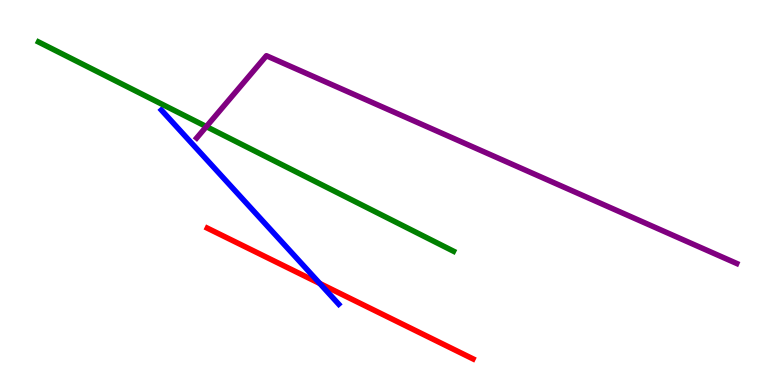[{'lines': ['blue', 'red'], 'intersections': [{'x': 4.13, 'y': 2.64}]}, {'lines': ['green', 'red'], 'intersections': []}, {'lines': ['purple', 'red'], 'intersections': []}, {'lines': ['blue', 'green'], 'intersections': []}, {'lines': ['blue', 'purple'], 'intersections': []}, {'lines': ['green', 'purple'], 'intersections': [{'x': 2.66, 'y': 6.71}]}]